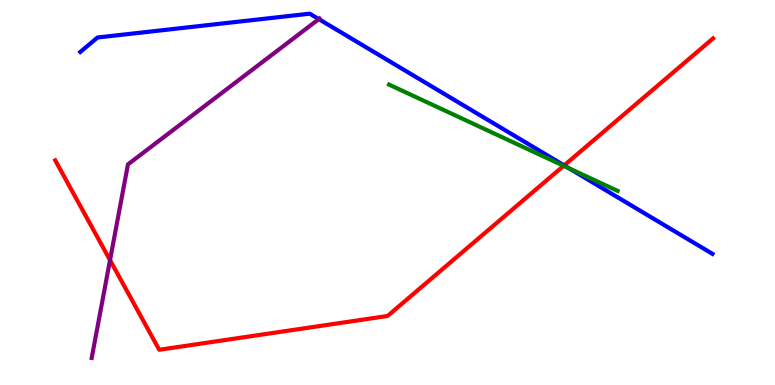[{'lines': ['blue', 'red'], 'intersections': [{'x': 7.28, 'y': 5.7}]}, {'lines': ['green', 'red'], 'intersections': [{'x': 7.27, 'y': 5.69}]}, {'lines': ['purple', 'red'], 'intersections': [{'x': 1.42, 'y': 3.24}]}, {'lines': ['blue', 'green'], 'intersections': [{'x': 7.34, 'y': 5.63}]}, {'lines': ['blue', 'purple'], 'intersections': [{'x': 4.11, 'y': 9.5}]}, {'lines': ['green', 'purple'], 'intersections': []}]